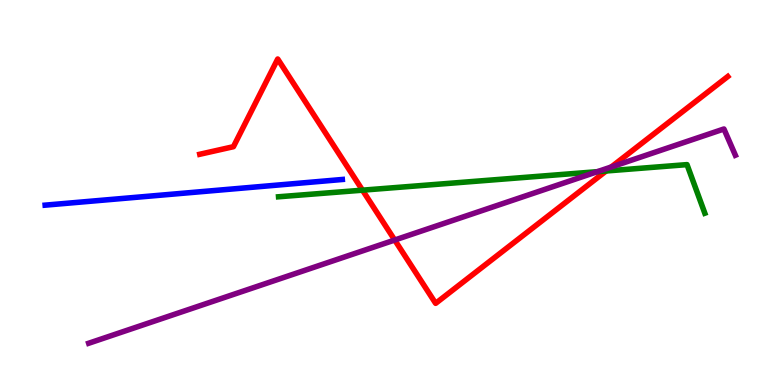[{'lines': ['blue', 'red'], 'intersections': []}, {'lines': ['green', 'red'], 'intersections': [{'x': 4.68, 'y': 5.06}, {'x': 7.82, 'y': 5.56}]}, {'lines': ['purple', 'red'], 'intersections': [{'x': 5.09, 'y': 3.77}, {'x': 7.89, 'y': 5.66}]}, {'lines': ['blue', 'green'], 'intersections': []}, {'lines': ['blue', 'purple'], 'intersections': []}, {'lines': ['green', 'purple'], 'intersections': [{'x': 7.71, 'y': 5.54}]}]